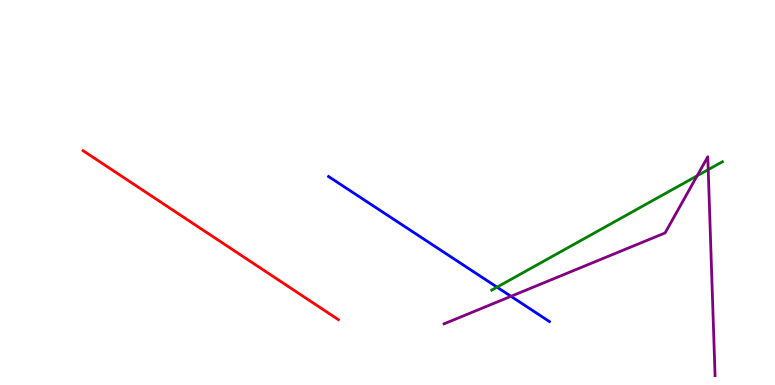[{'lines': ['blue', 'red'], 'intersections': []}, {'lines': ['green', 'red'], 'intersections': []}, {'lines': ['purple', 'red'], 'intersections': []}, {'lines': ['blue', 'green'], 'intersections': [{'x': 6.41, 'y': 2.54}]}, {'lines': ['blue', 'purple'], 'intersections': [{'x': 6.59, 'y': 2.3}]}, {'lines': ['green', 'purple'], 'intersections': [{'x': 9.0, 'y': 5.43}, {'x': 9.14, 'y': 5.59}]}]